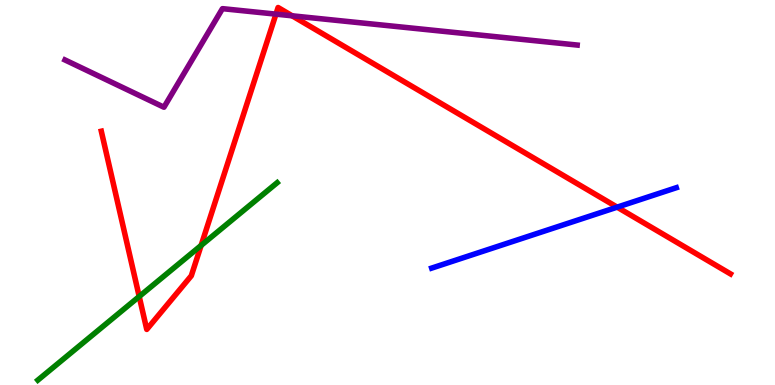[{'lines': ['blue', 'red'], 'intersections': [{'x': 7.96, 'y': 4.62}]}, {'lines': ['green', 'red'], 'intersections': [{'x': 1.8, 'y': 2.3}, {'x': 2.6, 'y': 3.62}]}, {'lines': ['purple', 'red'], 'intersections': [{'x': 3.56, 'y': 9.63}, {'x': 3.77, 'y': 9.59}]}, {'lines': ['blue', 'green'], 'intersections': []}, {'lines': ['blue', 'purple'], 'intersections': []}, {'lines': ['green', 'purple'], 'intersections': []}]